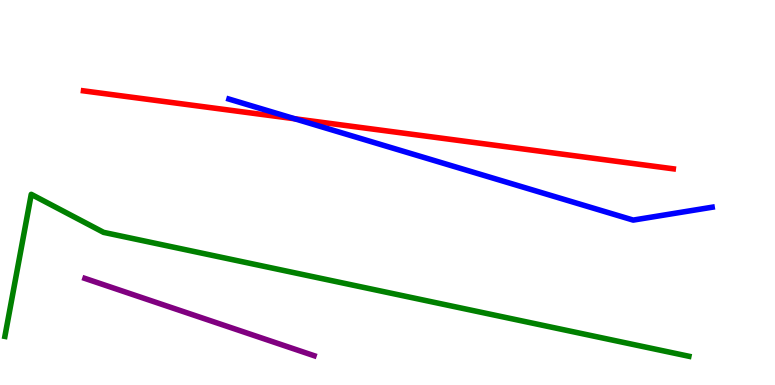[{'lines': ['blue', 'red'], 'intersections': [{'x': 3.8, 'y': 6.91}]}, {'lines': ['green', 'red'], 'intersections': []}, {'lines': ['purple', 'red'], 'intersections': []}, {'lines': ['blue', 'green'], 'intersections': []}, {'lines': ['blue', 'purple'], 'intersections': []}, {'lines': ['green', 'purple'], 'intersections': []}]